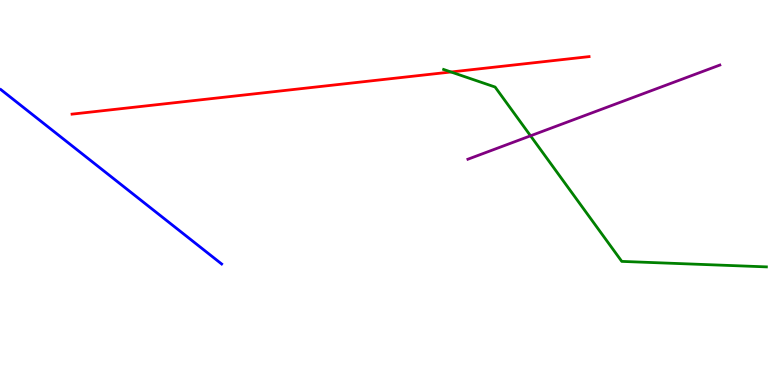[{'lines': ['blue', 'red'], 'intersections': []}, {'lines': ['green', 'red'], 'intersections': [{'x': 5.82, 'y': 8.13}]}, {'lines': ['purple', 'red'], 'intersections': []}, {'lines': ['blue', 'green'], 'intersections': []}, {'lines': ['blue', 'purple'], 'intersections': []}, {'lines': ['green', 'purple'], 'intersections': [{'x': 6.85, 'y': 6.47}]}]